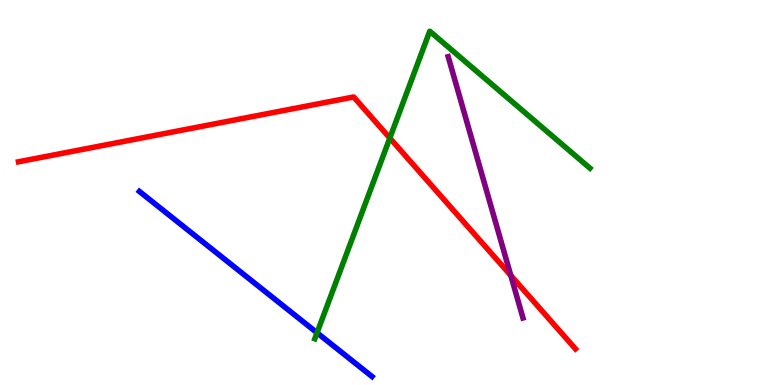[{'lines': ['blue', 'red'], 'intersections': []}, {'lines': ['green', 'red'], 'intersections': [{'x': 5.03, 'y': 6.41}]}, {'lines': ['purple', 'red'], 'intersections': [{'x': 6.59, 'y': 2.85}]}, {'lines': ['blue', 'green'], 'intersections': [{'x': 4.09, 'y': 1.36}]}, {'lines': ['blue', 'purple'], 'intersections': []}, {'lines': ['green', 'purple'], 'intersections': []}]